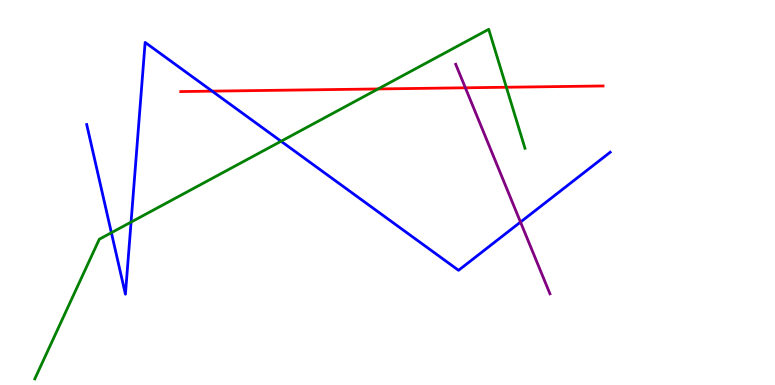[{'lines': ['blue', 'red'], 'intersections': [{'x': 2.74, 'y': 7.63}]}, {'lines': ['green', 'red'], 'intersections': [{'x': 4.88, 'y': 7.69}, {'x': 6.53, 'y': 7.73}]}, {'lines': ['purple', 'red'], 'intersections': [{'x': 6.0, 'y': 7.72}]}, {'lines': ['blue', 'green'], 'intersections': [{'x': 1.44, 'y': 3.96}, {'x': 1.69, 'y': 4.23}, {'x': 3.63, 'y': 6.33}]}, {'lines': ['blue', 'purple'], 'intersections': [{'x': 6.72, 'y': 4.23}]}, {'lines': ['green', 'purple'], 'intersections': []}]